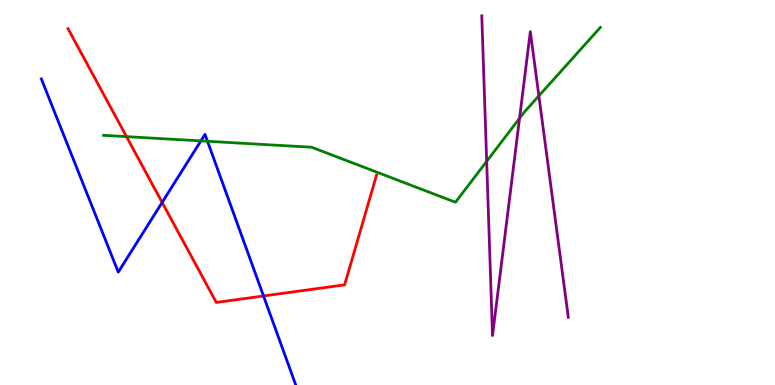[{'lines': ['blue', 'red'], 'intersections': [{'x': 2.09, 'y': 4.74}, {'x': 3.4, 'y': 2.31}]}, {'lines': ['green', 'red'], 'intersections': [{'x': 1.63, 'y': 6.45}]}, {'lines': ['purple', 'red'], 'intersections': []}, {'lines': ['blue', 'green'], 'intersections': [{'x': 2.59, 'y': 6.34}, {'x': 2.68, 'y': 6.33}]}, {'lines': ['blue', 'purple'], 'intersections': []}, {'lines': ['green', 'purple'], 'intersections': [{'x': 6.28, 'y': 5.81}, {'x': 6.7, 'y': 6.93}, {'x': 6.95, 'y': 7.51}]}]